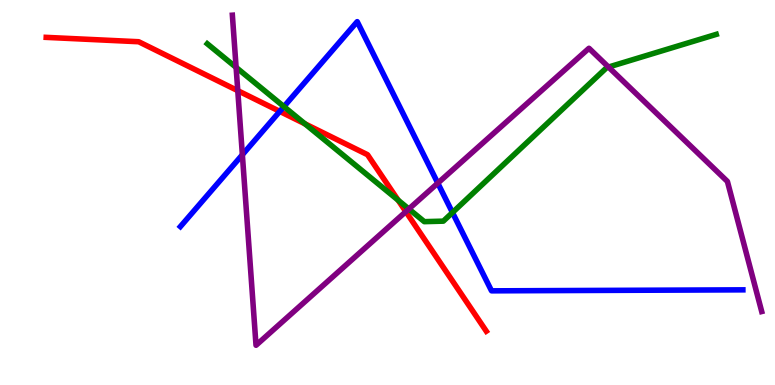[{'lines': ['blue', 'red'], 'intersections': [{'x': 3.61, 'y': 7.11}]}, {'lines': ['green', 'red'], 'intersections': [{'x': 3.93, 'y': 6.78}, {'x': 5.14, 'y': 4.8}]}, {'lines': ['purple', 'red'], 'intersections': [{'x': 3.07, 'y': 7.65}, {'x': 5.24, 'y': 4.5}]}, {'lines': ['blue', 'green'], 'intersections': [{'x': 3.66, 'y': 7.23}, {'x': 5.84, 'y': 4.48}]}, {'lines': ['blue', 'purple'], 'intersections': [{'x': 3.13, 'y': 5.98}, {'x': 5.65, 'y': 5.24}]}, {'lines': ['green', 'purple'], 'intersections': [{'x': 3.05, 'y': 8.25}, {'x': 5.28, 'y': 4.57}, {'x': 7.85, 'y': 8.26}]}]